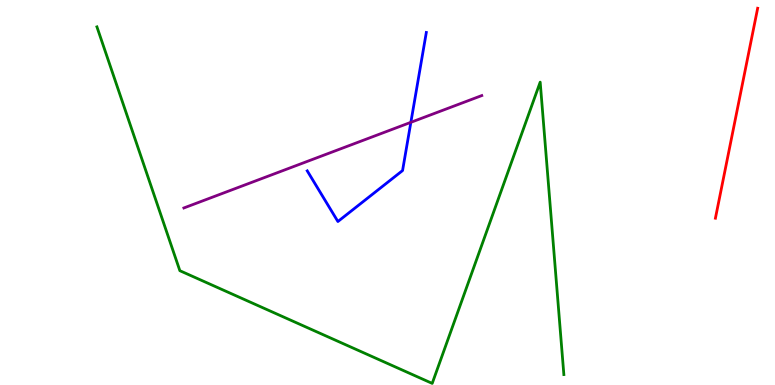[{'lines': ['blue', 'red'], 'intersections': []}, {'lines': ['green', 'red'], 'intersections': []}, {'lines': ['purple', 'red'], 'intersections': []}, {'lines': ['blue', 'green'], 'intersections': []}, {'lines': ['blue', 'purple'], 'intersections': [{'x': 5.3, 'y': 6.82}]}, {'lines': ['green', 'purple'], 'intersections': []}]